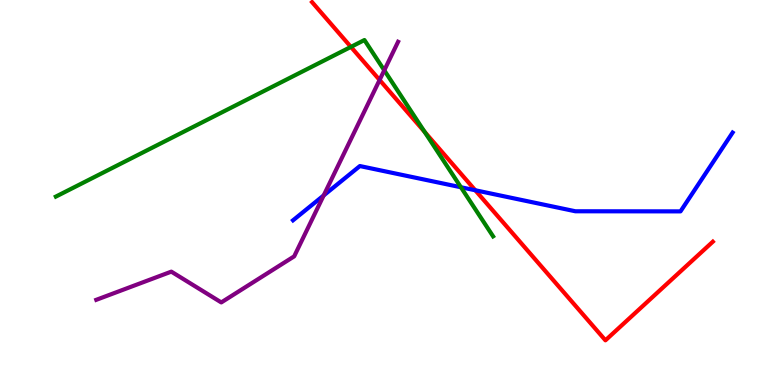[{'lines': ['blue', 'red'], 'intersections': [{'x': 6.13, 'y': 5.06}]}, {'lines': ['green', 'red'], 'intersections': [{'x': 4.53, 'y': 8.78}, {'x': 5.48, 'y': 6.57}]}, {'lines': ['purple', 'red'], 'intersections': [{'x': 4.9, 'y': 7.92}]}, {'lines': ['blue', 'green'], 'intersections': [{'x': 5.95, 'y': 5.14}]}, {'lines': ['blue', 'purple'], 'intersections': [{'x': 4.18, 'y': 4.92}]}, {'lines': ['green', 'purple'], 'intersections': [{'x': 4.96, 'y': 8.17}]}]